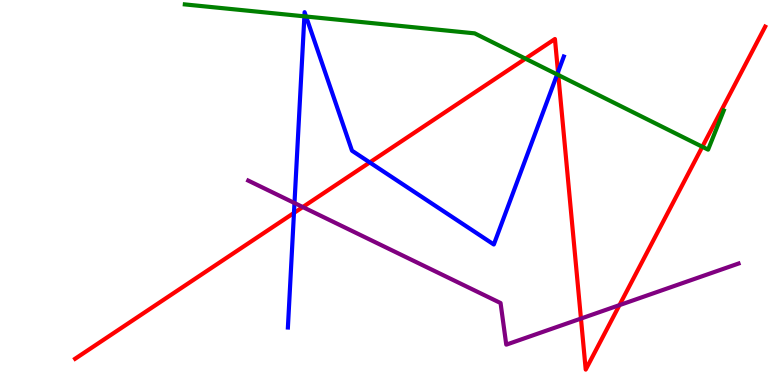[{'lines': ['blue', 'red'], 'intersections': [{'x': 3.79, 'y': 4.47}, {'x': 4.77, 'y': 5.78}, {'x': 7.2, 'y': 8.13}]}, {'lines': ['green', 'red'], 'intersections': [{'x': 6.78, 'y': 8.48}, {'x': 7.2, 'y': 8.05}, {'x': 9.06, 'y': 6.19}]}, {'lines': ['purple', 'red'], 'intersections': [{'x': 3.91, 'y': 4.62}, {'x': 7.5, 'y': 1.73}, {'x': 7.99, 'y': 2.07}]}, {'lines': ['blue', 'green'], 'intersections': [{'x': 3.93, 'y': 9.58}, {'x': 3.95, 'y': 9.57}, {'x': 7.19, 'y': 8.07}]}, {'lines': ['blue', 'purple'], 'intersections': [{'x': 3.8, 'y': 4.73}]}, {'lines': ['green', 'purple'], 'intersections': []}]